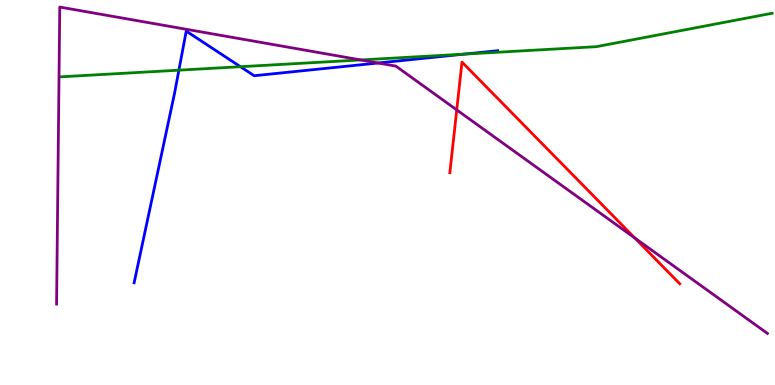[{'lines': ['blue', 'red'], 'intersections': []}, {'lines': ['green', 'red'], 'intersections': []}, {'lines': ['purple', 'red'], 'intersections': [{'x': 5.89, 'y': 7.15}, {'x': 8.19, 'y': 3.82}]}, {'lines': ['blue', 'green'], 'intersections': [{'x': 2.31, 'y': 8.18}, {'x': 3.1, 'y': 8.27}, {'x': 5.99, 'y': 8.59}]}, {'lines': ['blue', 'purple'], 'intersections': [{'x': 4.88, 'y': 8.36}]}, {'lines': ['green', 'purple'], 'intersections': [{'x': 4.65, 'y': 8.44}]}]